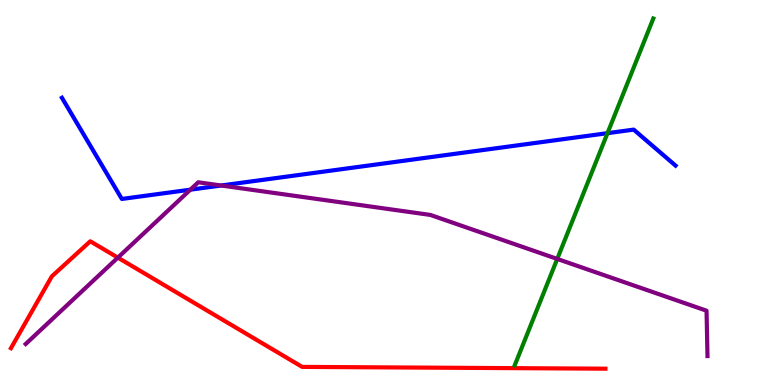[{'lines': ['blue', 'red'], 'intersections': []}, {'lines': ['green', 'red'], 'intersections': []}, {'lines': ['purple', 'red'], 'intersections': [{'x': 1.52, 'y': 3.31}]}, {'lines': ['blue', 'green'], 'intersections': [{'x': 7.84, 'y': 6.54}]}, {'lines': ['blue', 'purple'], 'intersections': [{'x': 2.46, 'y': 5.07}, {'x': 2.85, 'y': 5.18}]}, {'lines': ['green', 'purple'], 'intersections': [{'x': 7.19, 'y': 3.27}]}]